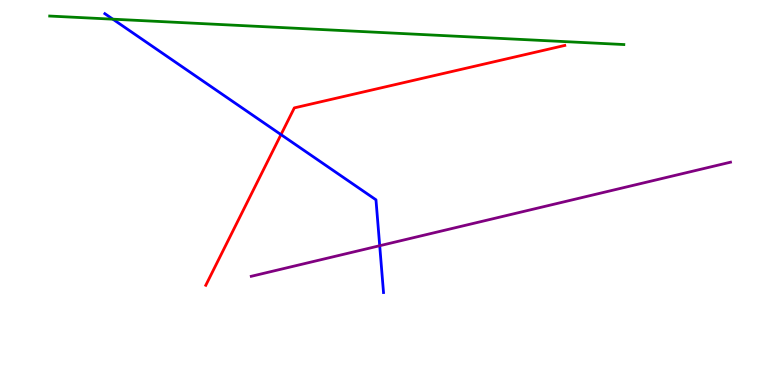[{'lines': ['blue', 'red'], 'intersections': [{'x': 3.63, 'y': 6.5}]}, {'lines': ['green', 'red'], 'intersections': []}, {'lines': ['purple', 'red'], 'intersections': []}, {'lines': ['blue', 'green'], 'intersections': [{'x': 1.46, 'y': 9.5}]}, {'lines': ['blue', 'purple'], 'intersections': [{'x': 4.9, 'y': 3.62}]}, {'lines': ['green', 'purple'], 'intersections': []}]